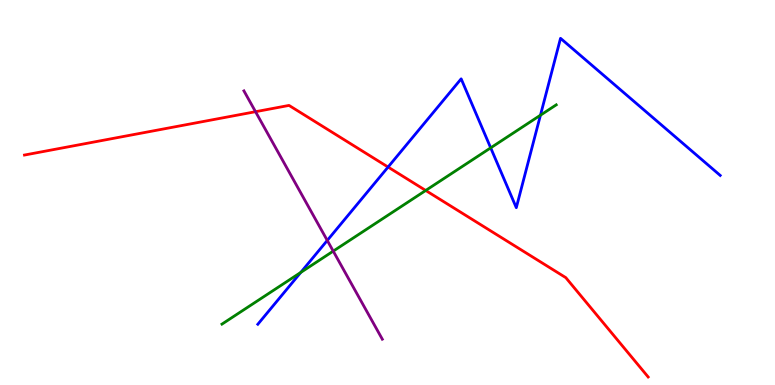[{'lines': ['blue', 'red'], 'intersections': [{'x': 5.01, 'y': 5.66}]}, {'lines': ['green', 'red'], 'intersections': [{'x': 5.49, 'y': 5.05}]}, {'lines': ['purple', 'red'], 'intersections': [{'x': 3.3, 'y': 7.1}]}, {'lines': ['blue', 'green'], 'intersections': [{'x': 3.88, 'y': 2.92}, {'x': 6.33, 'y': 6.16}, {'x': 6.97, 'y': 7.01}]}, {'lines': ['blue', 'purple'], 'intersections': [{'x': 4.22, 'y': 3.75}]}, {'lines': ['green', 'purple'], 'intersections': [{'x': 4.3, 'y': 3.48}]}]